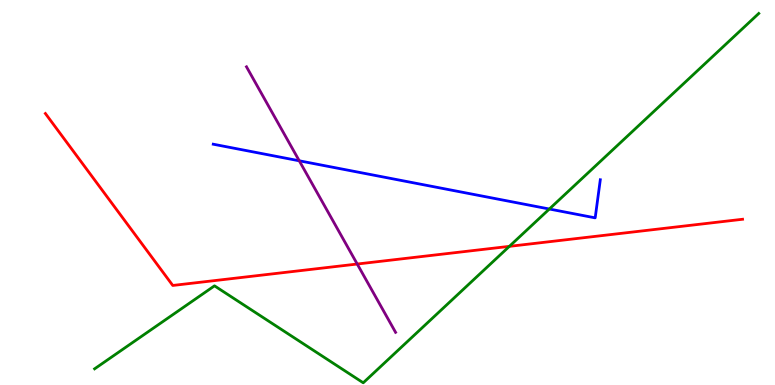[{'lines': ['blue', 'red'], 'intersections': []}, {'lines': ['green', 'red'], 'intersections': [{'x': 6.57, 'y': 3.6}]}, {'lines': ['purple', 'red'], 'intersections': [{'x': 4.61, 'y': 3.14}]}, {'lines': ['blue', 'green'], 'intersections': [{'x': 7.09, 'y': 4.57}]}, {'lines': ['blue', 'purple'], 'intersections': [{'x': 3.86, 'y': 5.82}]}, {'lines': ['green', 'purple'], 'intersections': []}]